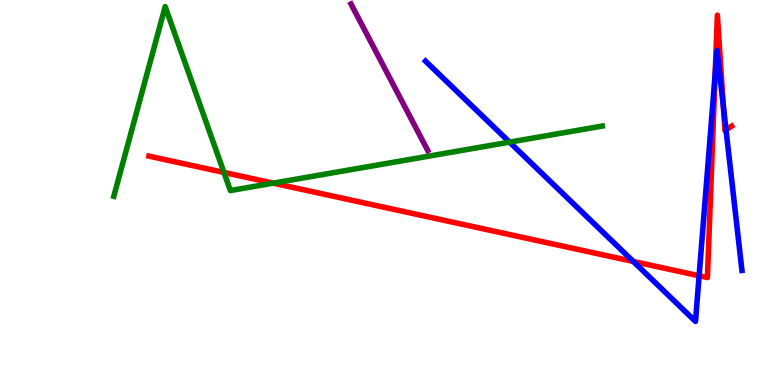[{'lines': ['blue', 'red'], 'intersections': [{'x': 8.17, 'y': 3.21}, {'x': 9.02, 'y': 2.84}, {'x': 9.23, 'y': 8.07}, {'x': 9.33, 'y': 7.24}, {'x': 9.37, 'y': 6.63}]}, {'lines': ['green', 'red'], 'intersections': [{'x': 2.89, 'y': 5.52}, {'x': 3.52, 'y': 5.24}]}, {'lines': ['purple', 'red'], 'intersections': []}, {'lines': ['blue', 'green'], 'intersections': [{'x': 6.57, 'y': 6.31}]}, {'lines': ['blue', 'purple'], 'intersections': []}, {'lines': ['green', 'purple'], 'intersections': []}]